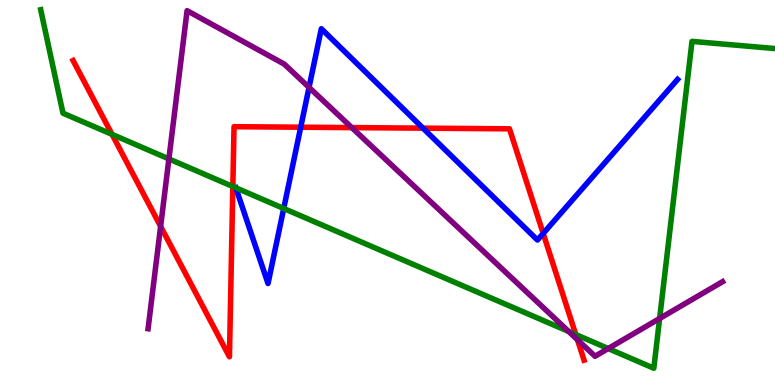[{'lines': ['blue', 'red'], 'intersections': [{'x': 3.88, 'y': 6.7}, {'x': 5.46, 'y': 6.67}, {'x': 7.01, 'y': 3.94}]}, {'lines': ['green', 'red'], 'intersections': [{'x': 1.45, 'y': 6.51}, {'x': 3.0, 'y': 5.16}, {'x': 7.43, 'y': 1.31}]}, {'lines': ['purple', 'red'], 'intersections': [{'x': 2.07, 'y': 4.12}, {'x': 4.54, 'y': 6.69}, {'x': 7.45, 'y': 1.18}]}, {'lines': ['blue', 'green'], 'intersections': [{'x': 3.04, 'y': 5.12}, {'x': 3.66, 'y': 4.59}]}, {'lines': ['blue', 'purple'], 'intersections': [{'x': 3.99, 'y': 7.73}]}, {'lines': ['green', 'purple'], 'intersections': [{'x': 2.18, 'y': 5.87}, {'x': 7.34, 'y': 1.39}, {'x': 7.85, 'y': 0.947}, {'x': 8.51, 'y': 1.73}]}]